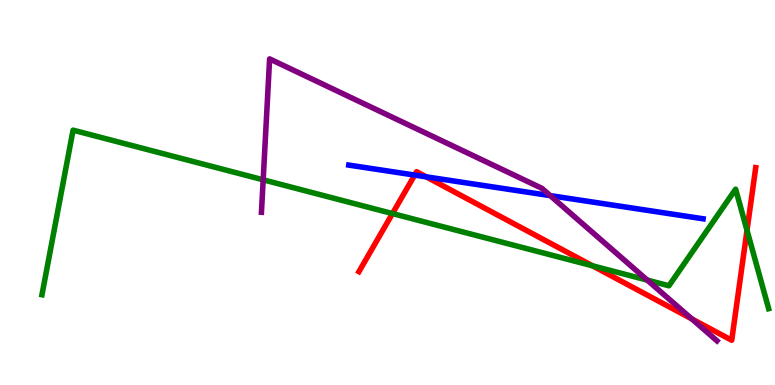[{'lines': ['blue', 'red'], 'intersections': [{'x': 5.35, 'y': 5.45}, {'x': 5.5, 'y': 5.41}]}, {'lines': ['green', 'red'], 'intersections': [{'x': 5.06, 'y': 4.45}, {'x': 7.65, 'y': 3.1}, {'x': 9.64, 'y': 4.02}]}, {'lines': ['purple', 'red'], 'intersections': [{'x': 8.93, 'y': 1.72}]}, {'lines': ['blue', 'green'], 'intersections': []}, {'lines': ['blue', 'purple'], 'intersections': [{'x': 7.1, 'y': 4.92}]}, {'lines': ['green', 'purple'], 'intersections': [{'x': 3.4, 'y': 5.33}, {'x': 8.35, 'y': 2.72}]}]